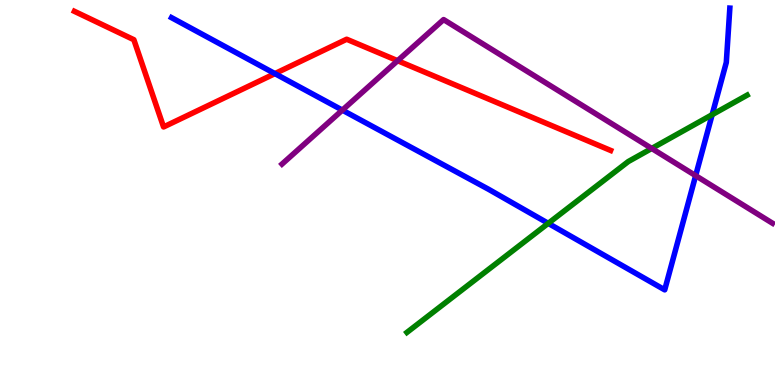[{'lines': ['blue', 'red'], 'intersections': [{'x': 3.55, 'y': 8.09}]}, {'lines': ['green', 'red'], 'intersections': []}, {'lines': ['purple', 'red'], 'intersections': [{'x': 5.13, 'y': 8.42}]}, {'lines': ['blue', 'green'], 'intersections': [{'x': 7.07, 'y': 4.2}, {'x': 9.19, 'y': 7.02}]}, {'lines': ['blue', 'purple'], 'intersections': [{'x': 4.42, 'y': 7.14}, {'x': 8.98, 'y': 5.44}]}, {'lines': ['green', 'purple'], 'intersections': [{'x': 8.41, 'y': 6.14}]}]